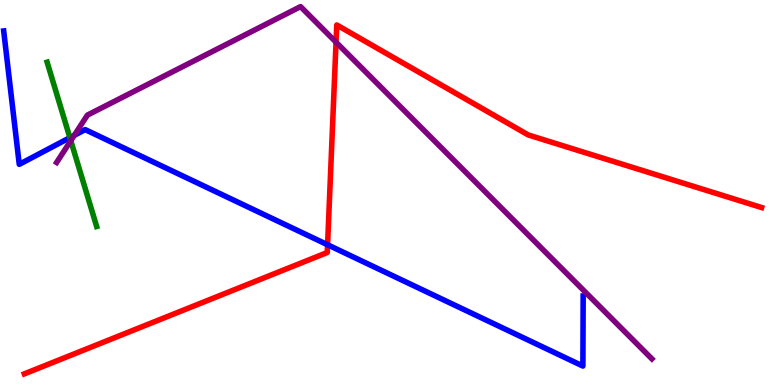[{'lines': ['blue', 'red'], 'intersections': [{'x': 4.23, 'y': 3.64}]}, {'lines': ['green', 'red'], 'intersections': []}, {'lines': ['purple', 'red'], 'intersections': [{'x': 4.34, 'y': 8.9}]}, {'lines': ['blue', 'green'], 'intersections': [{'x': 0.902, 'y': 6.42}]}, {'lines': ['blue', 'purple'], 'intersections': [{'x': 0.958, 'y': 6.48}]}, {'lines': ['green', 'purple'], 'intersections': [{'x': 0.913, 'y': 6.35}]}]